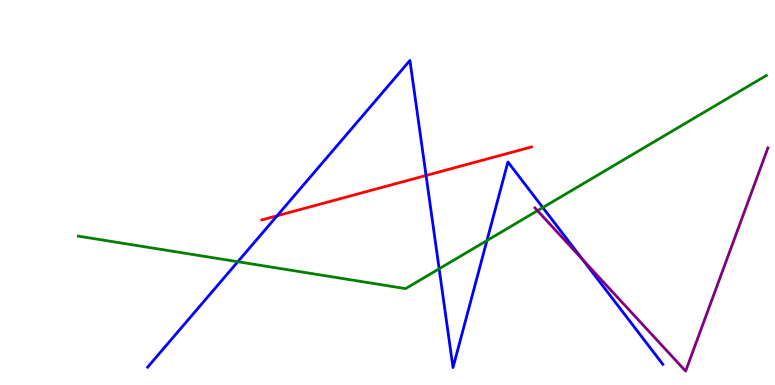[{'lines': ['blue', 'red'], 'intersections': [{'x': 3.58, 'y': 4.4}, {'x': 5.5, 'y': 5.44}]}, {'lines': ['green', 'red'], 'intersections': []}, {'lines': ['purple', 'red'], 'intersections': []}, {'lines': ['blue', 'green'], 'intersections': [{'x': 3.07, 'y': 3.2}, {'x': 5.67, 'y': 3.02}, {'x': 6.28, 'y': 3.75}, {'x': 7.0, 'y': 4.61}]}, {'lines': ['blue', 'purple'], 'intersections': [{'x': 7.52, 'y': 3.26}]}, {'lines': ['green', 'purple'], 'intersections': [{'x': 6.94, 'y': 4.53}]}]